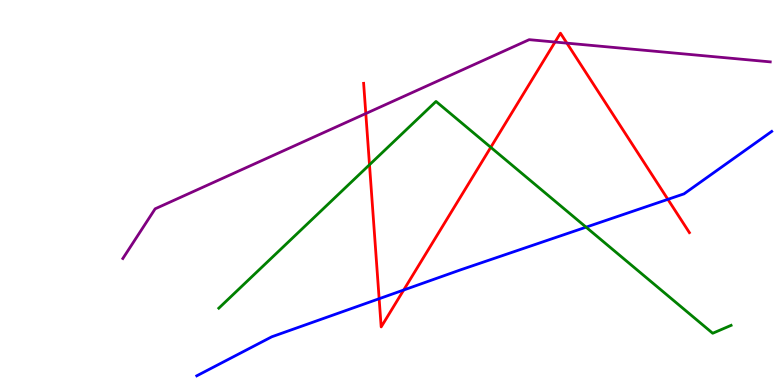[{'lines': ['blue', 'red'], 'intersections': [{'x': 4.89, 'y': 2.24}, {'x': 5.21, 'y': 2.47}, {'x': 8.62, 'y': 4.82}]}, {'lines': ['green', 'red'], 'intersections': [{'x': 4.77, 'y': 5.72}, {'x': 6.33, 'y': 6.17}]}, {'lines': ['purple', 'red'], 'intersections': [{'x': 4.72, 'y': 7.05}, {'x': 7.16, 'y': 8.91}, {'x': 7.31, 'y': 8.88}]}, {'lines': ['blue', 'green'], 'intersections': [{'x': 7.56, 'y': 4.1}]}, {'lines': ['blue', 'purple'], 'intersections': []}, {'lines': ['green', 'purple'], 'intersections': []}]